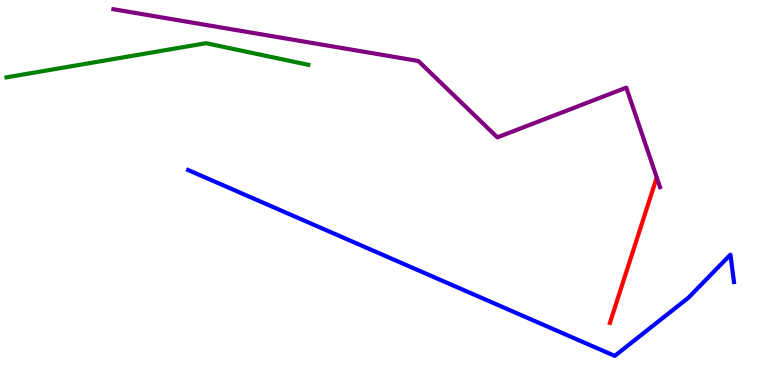[{'lines': ['blue', 'red'], 'intersections': []}, {'lines': ['green', 'red'], 'intersections': []}, {'lines': ['purple', 'red'], 'intersections': []}, {'lines': ['blue', 'green'], 'intersections': []}, {'lines': ['blue', 'purple'], 'intersections': []}, {'lines': ['green', 'purple'], 'intersections': []}]